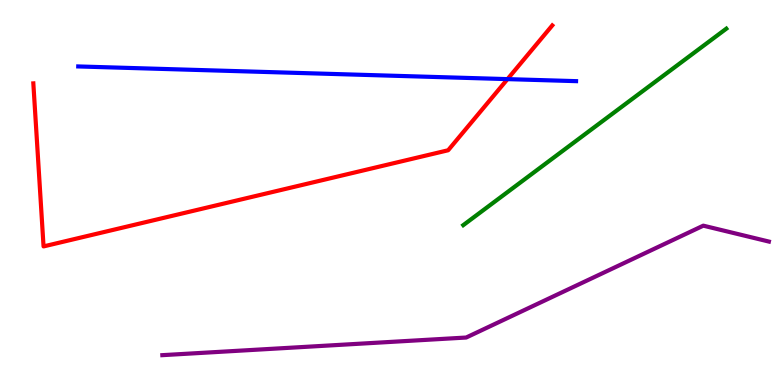[{'lines': ['blue', 'red'], 'intersections': [{'x': 6.55, 'y': 7.94}]}, {'lines': ['green', 'red'], 'intersections': []}, {'lines': ['purple', 'red'], 'intersections': []}, {'lines': ['blue', 'green'], 'intersections': []}, {'lines': ['blue', 'purple'], 'intersections': []}, {'lines': ['green', 'purple'], 'intersections': []}]